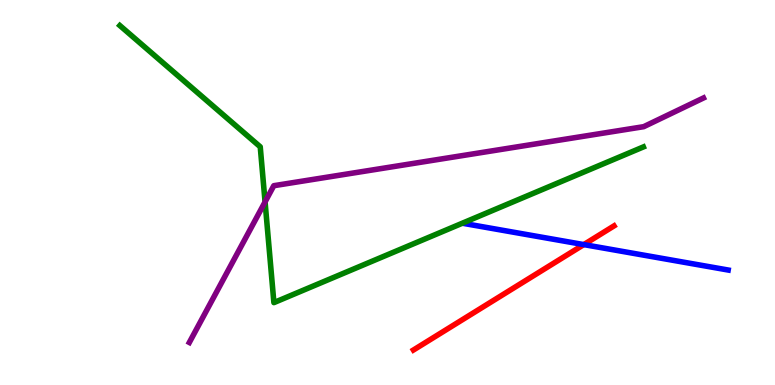[{'lines': ['blue', 'red'], 'intersections': [{'x': 7.53, 'y': 3.65}]}, {'lines': ['green', 'red'], 'intersections': []}, {'lines': ['purple', 'red'], 'intersections': []}, {'lines': ['blue', 'green'], 'intersections': []}, {'lines': ['blue', 'purple'], 'intersections': []}, {'lines': ['green', 'purple'], 'intersections': [{'x': 3.42, 'y': 4.76}]}]